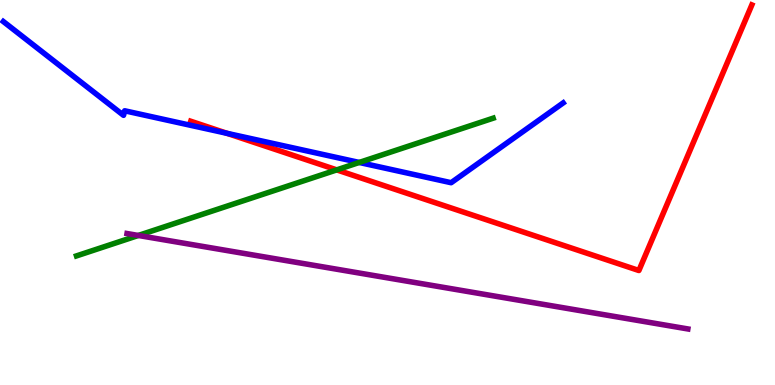[{'lines': ['blue', 'red'], 'intersections': [{'x': 2.93, 'y': 6.54}]}, {'lines': ['green', 'red'], 'intersections': [{'x': 4.35, 'y': 5.59}]}, {'lines': ['purple', 'red'], 'intersections': []}, {'lines': ['blue', 'green'], 'intersections': [{'x': 4.64, 'y': 5.78}]}, {'lines': ['blue', 'purple'], 'intersections': []}, {'lines': ['green', 'purple'], 'intersections': [{'x': 1.78, 'y': 3.88}]}]